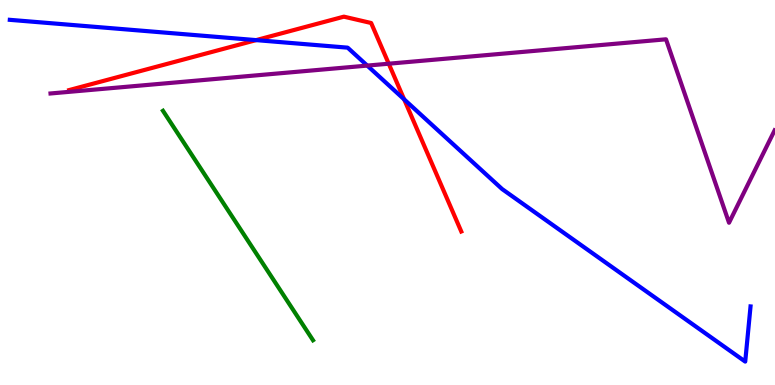[{'lines': ['blue', 'red'], 'intersections': [{'x': 3.3, 'y': 8.96}, {'x': 5.21, 'y': 7.42}]}, {'lines': ['green', 'red'], 'intersections': []}, {'lines': ['purple', 'red'], 'intersections': [{'x': 5.02, 'y': 8.35}]}, {'lines': ['blue', 'green'], 'intersections': []}, {'lines': ['blue', 'purple'], 'intersections': [{'x': 4.74, 'y': 8.3}]}, {'lines': ['green', 'purple'], 'intersections': []}]